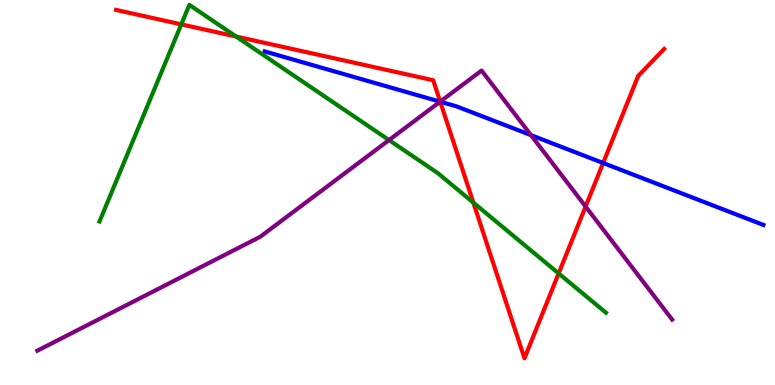[{'lines': ['blue', 'red'], 'intersections': [{'x': 5.68, 'y': 7.36}, {'x': 7.78, 'y': 5.77}]}, {'lines': ['green', 'red'], 'intersections': [{'x': 2.34, 'y': 9.37}, {'x': 3.05, 'y': 9.05}, {'x': 6.11, 'y': 4.74}, {'x': 7.21, 'y': 2.9}]}, {'lines': ['purple', 'red'], 'intersections': [{'x': 5.68, 'y': 7.36}, {'x': 7.56, 'y': 4.64}]}, {'lines': ['blue', 'green'], 'intersections': []}, {'lines': ['blue', 'purple'], 'intersections': [{'x': 5.68, 'y': 7.36}, {'x': 6.85, 'y': 6.49}]}, {'lines': ['green', 'purple'], 'intersections': [{'x': 5.02, 'y': 6.36}]}]